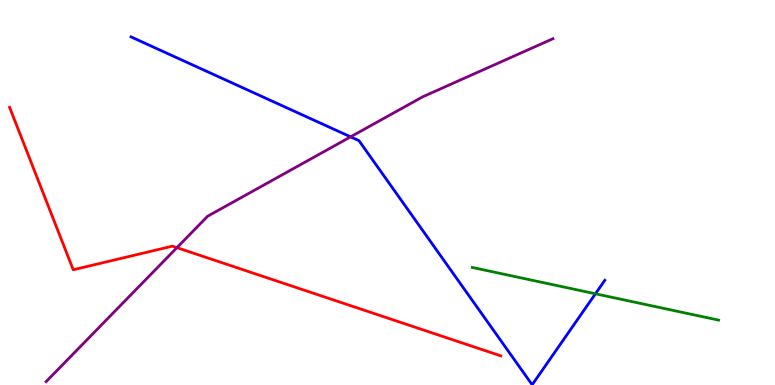[{'lines': ['blue', 'red'], 'intersections': []}, {'lines': ['green', 'red'], 'intersections': []}, {'lines': ['purple', 'red'], 'intersections': [{'x': 2.28, 'y': 3.57}]}, {'lines': ['blue', 'green'], 'intersections': [{'x': 7.68, 'y': 2.37}]}, {'lines': ['blue', 'purple'], 'intersections': [{'x': 4.52, 'y': 6.45}]}, {'lines': ['green', 'purple'], 'intersections': []}]